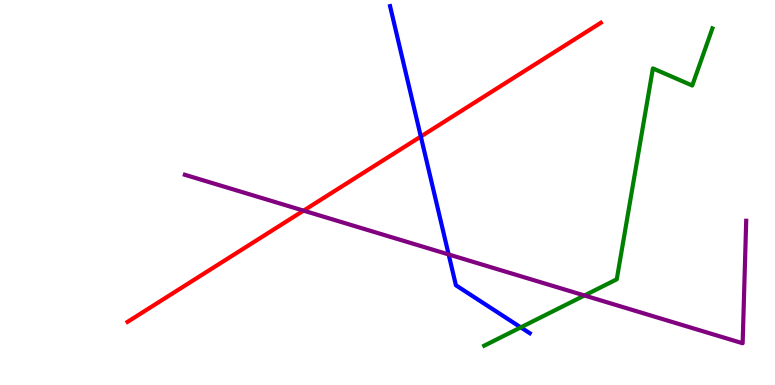[{'lines': ['blue', 'red'], 'intersections': [{'x': 5.43, 'y': 6.45}]}, {'lines': ['green', 'red'], 'intersections': []}, {'lines': ['purple', 'red'], 'intersections': [{'x': 3.92, 'y': 4.53}]}, {'lines': ['blue', 'green'], 'intersections': [{'x': 6.72, 'y': 1.5}]}, {'lines': ['blue', 'purple'], 'intersections': [{'x': 5.79, 'y': 3.39}]}, {'lines': ['green', 'purple'], 'intersections': [{'x': 7.54, 'y': 2.33}]}]